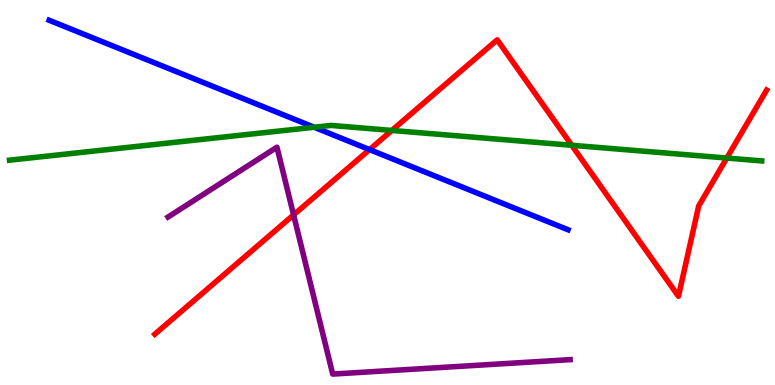[{'lines': ['blue', 'red'], 'intersections': [{'x': 4.77, 'y': 6.11}]}, {'lines': ['green', 'red'], 'intersections': [{'x': 5.06, 'y': 6.61}, {'x': 7.38, 'y': 6.23}, {'x': 9.38, 'y': 5.89}]}, {'lines': ['purple', 'red'], 'intersections': [{'x': 3.79, 'y': 4.42}]}, {'lines': ['blue', 'green'], 'intersections': [{'x': 4.05, 'y': 6.69}]}, {'lines': ['blue', 'purple'], 'intersections': []}, {'lines': ['green', 'purple'], 'intersections': []}]